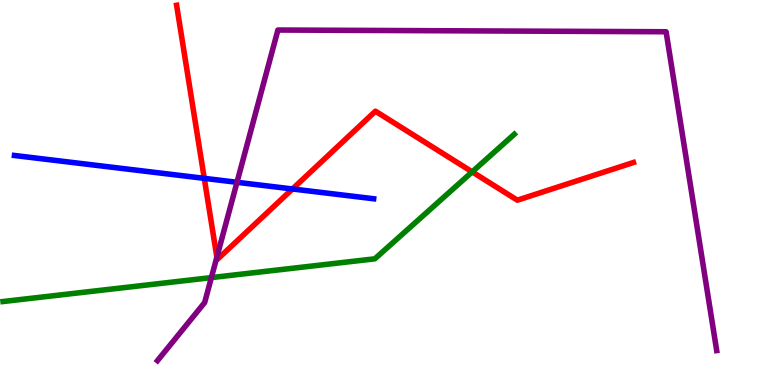[{'lines': ['blue', 'red'], 'intersections': [{'x': 2.64, 'y': 5.37}, {'x': 3.77, 'y': 5.09}]}, {'lines': ['green', 'red'], 'intersections': [{'x': 6.09, 'y': 5.54}]}, {'lines': ['purple', 'red'], 'intersections': [{'x': 2.8, 'y': 3.32}]}, {'lines': ['blue', 'green'], 'intersections': []}, {'lines': ['blue', 'purple'], 'intersections': [{'x': 3.06, 'y': 5.27}]}, {'lines': ['green', 'purple'], 'intersections': [{'x': 2.73, 'y': 2.79}]}]